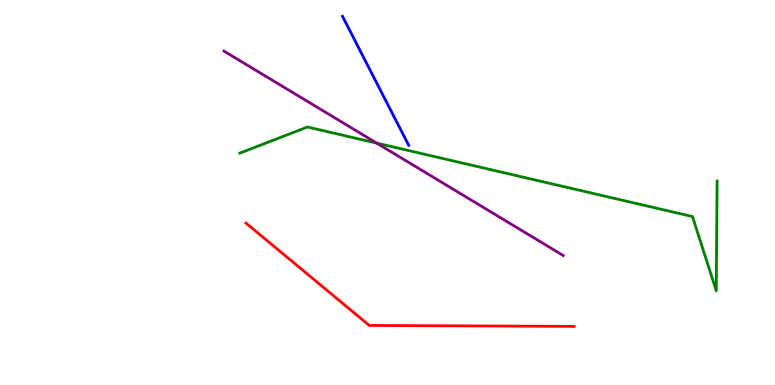[{'lines': ['blue', 'red'], 'intersections': []}, {'lines': ['green', 'red'], 'intersections': []}, {'lines': ['purple', 'red'], 'intersections': []}, {'lines': ['blue', 'green'], 'intersections': []}, {'lines': ['blue', 'purple'], 'intersections': []}, {'lines': ['green', 'purple'], 'intersections': [{'x': 4.86, 'y': 6.28}]}]